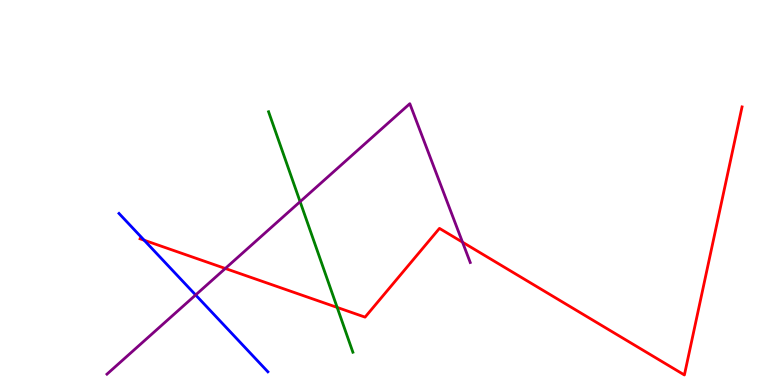[{'lines': ['blue', 'red'], 'intersections': [{'x': 1.86, 'y': 3.76}]}, {'lines': ['green', 'red'], 'intersections': [{'x': 4.35, 'y': 2.01}]}, {'lines': ['purple', 'red'], 'intersections': [{'x': 2.91, 'y': 3.03}, {'x': 5.97, 'y': 3.71}]}, {'lines': ['blue', 'green'], 'intersections': []}, {'lines': ['blue', 'purple'], 'intersections': [{'x': 2.52, 'y': 2.34}]}, {'lines': ['green', 'purple'], 'intersections': [{'x': 3.87, 'y': 4.76}]}]